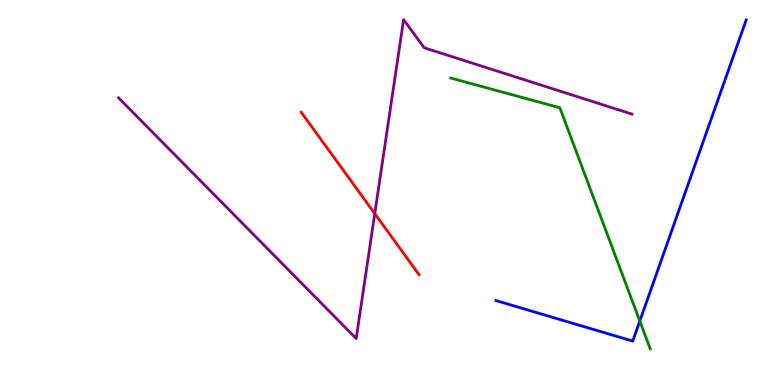[{'lines': ['blue', 'red'], 'intersections': []}, {'lines': ['green', 'red'], 'intersections': []}, {'lines': ['purple', 'red'], 'intersections': [{'x': 4.84, 'y': 4.45}]}, {'lines': ['blue', 'green'], 'intersections': [{'x': 8.26, 'y': 1.66}]}, {'lines': ['blue', 'purple'], 'intersections': []}, {'lines': ['green', 'purple'], 'intersections': []}]